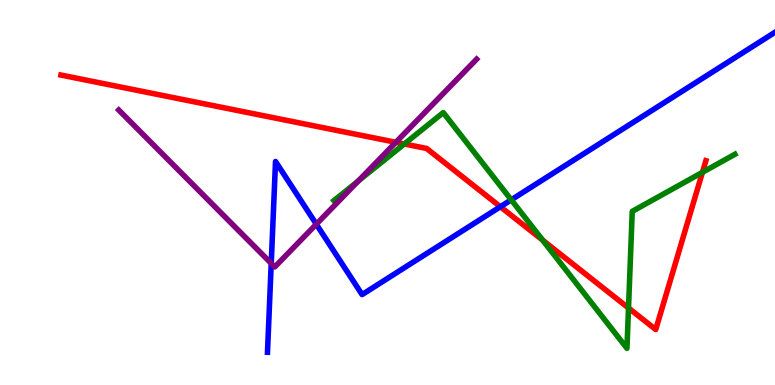[{'lines': ['blue', 'red'], 'intersections': [{'x': 6.46, 'y': 4.63}]}, {'lines': ['green', 'red'], 'intersections': [{'x': 5.22, 'y': 6.26}, {'x': 7.0, 'y': 3.76}, {'x': 8.11, 'y': 2.0}, {'x': 9.06, 'y': 5.52}]}, {'lines': ['purple', 'red'], 'intersections': [{'x': 5.11, 'y': 6.3}]}, {'lines': ['blue', 'green'], 'intersections': [{'x': 6.6, 'y': 4.81}]}, {'lines': ['blue', 'purple'], 'intersections': [{'x': 3.5, 'y': 3.16}, {'x': 4.08, 'y': 4.18}]}, {'lines': ['green', 'purple'], 'intersections': [{'x': 4.62, 'y': 5.3}]}]